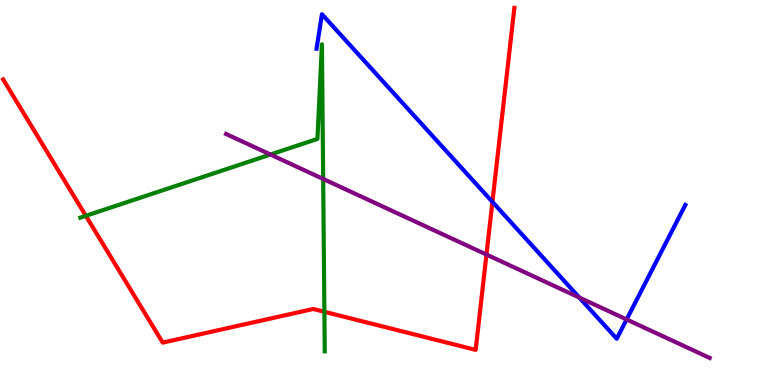[{'lines': ['blue', 'red'], 'intersections': [{'x': 6.35, 'y': 4.76}]}, {'lines': ['green', 'red'], 'intersections': [{'x': 1.11, 'y': 4.39}, {'x': 4.19, 'y': 1.9}]}, {'lines': ['purple', 'red'], 'intersections': [{'x': 6.28, 'y': 3.39}]}, {'lines': ['blue', 'green'], 'intersections': []}, {'lines': ['blue', 'purple'], 'intersections': [{'x': 7.48, 'y': 2.27}, {'x': 8.09, 'y': 1.7}]}, {'lines': ['green', 'purple'], 'intersections': [{'x': 3.49, 'y': 5.99}, {'x': 4.17, 'y': 5.35}]}]